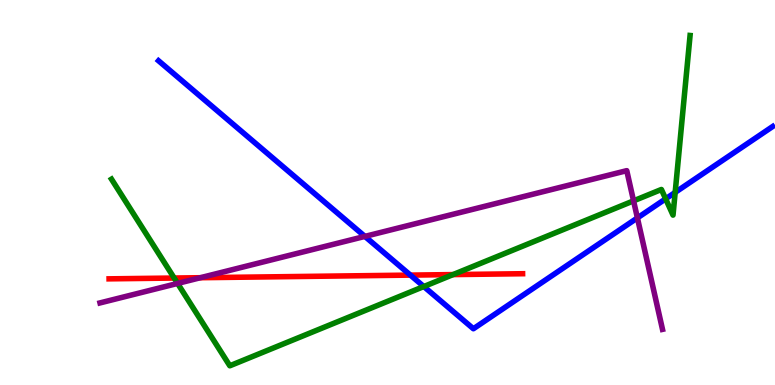[{'lines': ['blue', 'red'], 'intersections': [{'x': 5.3, 'y': 2.85}]}, {'lines': ['green', 'red'], 'intersections': [{'x': 2.25, 'y': 2.78}, {'x': 5.85, 'y': 2.87}]}, {'lines': ['purple', 'red'], 'intersections': [{'x': 2.59, 'y': 2.79}]}, {'lines': ['blue', 'green'], 'intersections': [{'x': 5.47, 'y': 2.56}, {'x': 8.59, 'y': 4.84}, {'x': 8.71, 'y': 5.0}]}, {'lines': ['blue', 'purple'], 'intersections': [{'x': 4.71, 'y': 3.86}, {'x': 8.22, 'y': 4.34}]}, {'lines': ['green', 'purple'], 'intersections': [{'x': 2.29, 'y': 2.64}, {'x': 8.18, 'y': 4.78}]}]